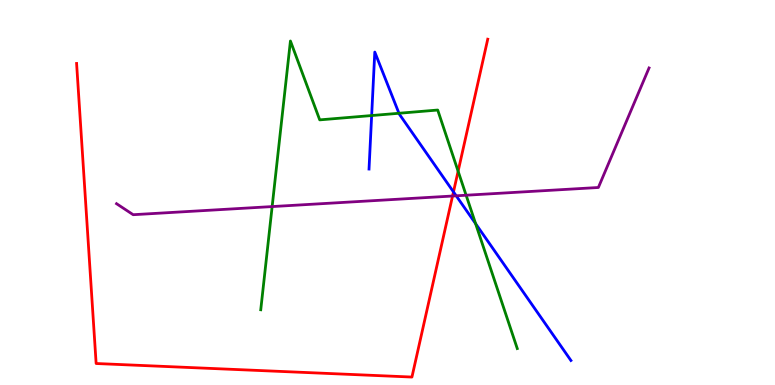[{'lines': ['blue', 'red'], 'intersections': [{'x': 5.85, 'y': 5.02}]}, {'lines': ['green', 'red'], 'intersections': [{'x': 5.91, 'y': 5.55}]}, {'lines': ['purple', 'red'], 'intersections': [{'x': 5.84, 'y': 4.91}]}, {'lines': ['blue', 'green'], 'intersections': [{'x': 4.8, 'y': 7.0}, {'x': 5.15, 'y': 7.06}, {'x': 6.14, 'y': 4.19}]}, {'lines': ['blue', 'purple'], 'intersections': [{'x': 5.89, 'y': 4.91}]}, {'lines': ['green', 'purple'], 'intersections': [{'x': 3.51, 'y': 4.63}, {'x': 6.01, 'y': 4.93}]}]